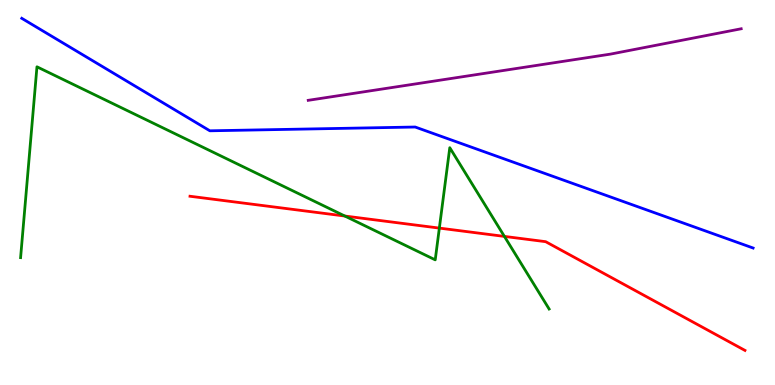[{'lines': ['blue', 'red'], 'intersections': []}, {'lines': ['green', 'red'], 'intersections': [{'x': 4.45, 'y': 4.39}, {'x': 5.67, 'y': 4.08}, {'x': 6.51, 'y': 3.86}]}, {'lines': ['purple', 'red'], 'intersections': []}, {'lines': ['blue', 'green'], 'intersections': []}, {'lines': ['blue', 'purple'], 'intersections': []}, {'lines': ['green', 'purple'], 'intersections': []}]